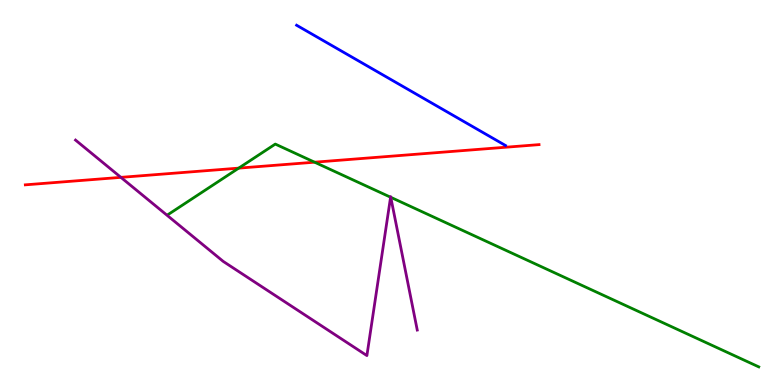[{'lines': ['blue', 'red'], 'intersections': []}, {'lines': ['green', 'red'], 'intersections': [{'x': 3.08, 'y': 5.63}, {'x': 4.06, 'y': 5.79}]}, {'lines': ['purple', 'red'], 'intersections': [{'x': 1.56, 'y': 5.39}]}, {'lines': ['blue', 'green'], 'intersections': []}, {'lines': ['blue', 'purple'], 'intersections': []}, {'lines': ['green', 'purple'], 'intersections': [{'x': 5.04, 'y': 4.88}, {'x': 5.04, 'y': 4.88}]}]